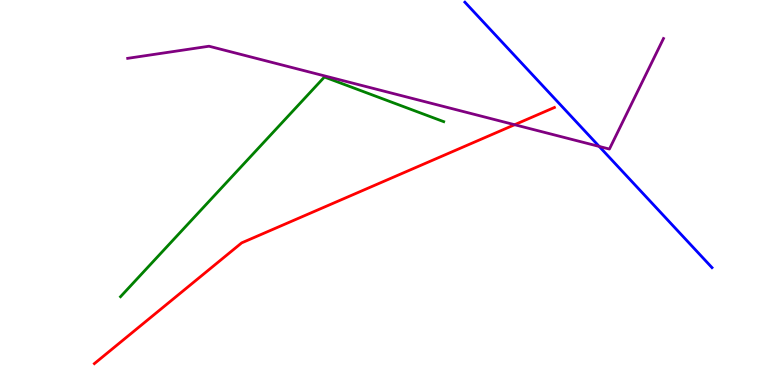[{'lines': ['blue', 'red'], 'intersections': []}, {'lines': ['green', 'red'], 'intersections': []}, {'lines': ['purple', 'red'], 'intersections': [{'x': 6.64, 'y': 6.76}]}, {'lines': ['blue', 'green'], 'intersections': []}, {'lines': ['blue', 'purple'], 'intersections': [{'x': 7.73, 'y': 6.2}]}, {'lines': ['green', 'purple'], 'intersections': []}]